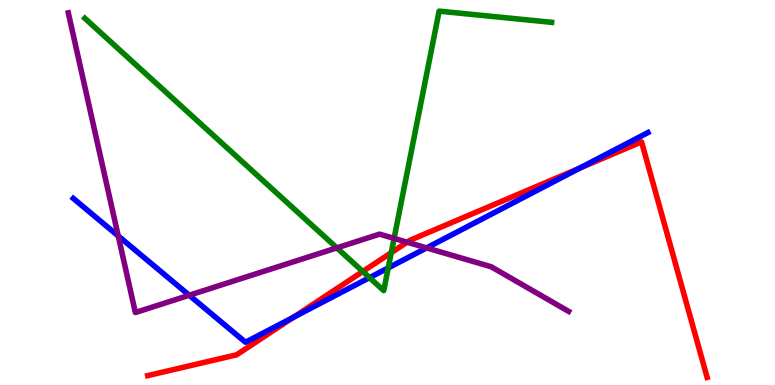[{'lines': ['blue', 'red'], 'intersections': [{'x': 3.79, 'y': 1.76}, {'x': 7.48, 'y': 5.63}]}, {'lines': ['green', 'red'], 'intersections': [{'x': 4.68, 'y': 2.95}, {'x': 5.05, 'y': 3.44}]}, {'lines': ['purple', 'red'], 'intersections': [{'x': 5.25, 'y': 3.71}]}, {'lines': ['blue', 'green'], 'intersections': [{'x': 4.77, 'y': 2.79}, {'x': 5.01, 'y': 3.04}]}, {'lines': ['blue', 'purple'], 'intersections': [{'x': 1.53, 'y': 3.87}, {'x': 2.44, 'y': 2.33}, {'x': 5.5, 'y': 3.56}]}, {'lines': ['green', 'purple'], 'intersections': [{'x': 4.35, 'y': 3.56}, {'x': 5.08, 'y': 3.81}]}]